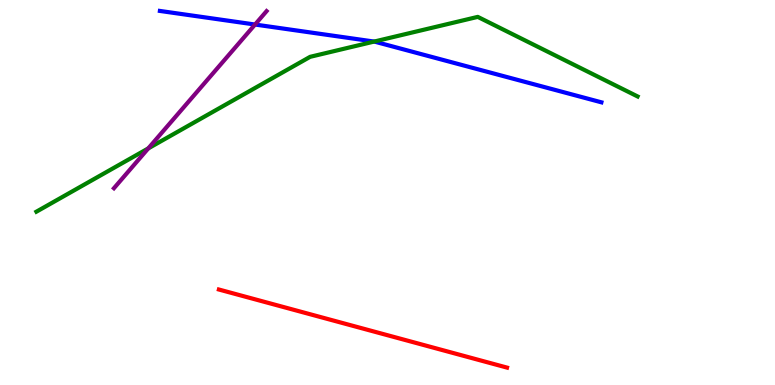[{'lines': ['blue', 'red'], 'intersections': []}, {'lines': ['green', 'red'], 'intersections': []}, {'lines': ['purple', 'red'], 'intersections': []}, {'lines': ['blue', 'green'], 'intersections': [{'x': 4.83, 'y': 8.92}]}, {'lines': ['blue', 'purple'], 'intersections': [{'x': 3.29, 'y': 9.36}]}, {'lines': ['green', 'purple'], 'intersections': [{'x': 1.91, 'y': 6.15}]}]